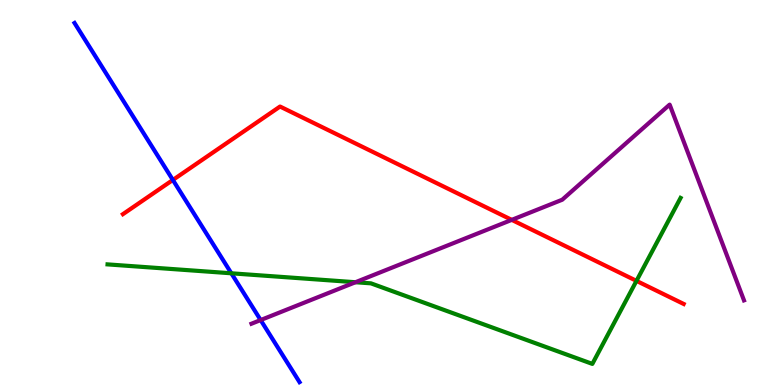[{'lines': ['blue', 'red'], 'intersections': [{'x': 2.23, 'y': 5.33}]}, {'lines': ['green', 'red'], 'intersections': [{'x': 8.21, 'y': 2.7}]}, {'lines': ['purple', 'red'], 'intersections': [{'x': 6.6, 'y': 4.29}]}, {'lines': ['blue', 'green'], 'intersections': [{'x': 2.99, 'y': 2.9}]}, {'lines': ['blue', 'purple'], 'intersections': [{'x': 3.36, 'y': 1.69}]}, {'lines': ['green', 'purple'], 'intersections': [{'x': 4.59, 'y': 2.67}]}]